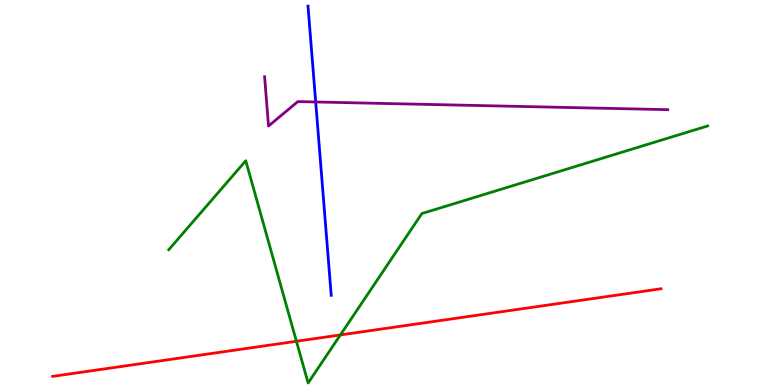[{'lines': ['blue', 'red'], 'intersections': []}, {'lines': ['green', 'red'], 'intersections': [{'x': 3.82, 'y': 1.14}, {'x': 4.39, 'y': 1.3}]}, {'lines': ['purple', 'red'], 'intersections': []}, {'lines': ['blue', 'green'], 'intersections': []}, {'lines': ['blue', 'purple'], 'intersections': [{'x': 4.07, 'y': 7.35}]}, {'lines': ['green', 'purple'], 'intersections': []}]